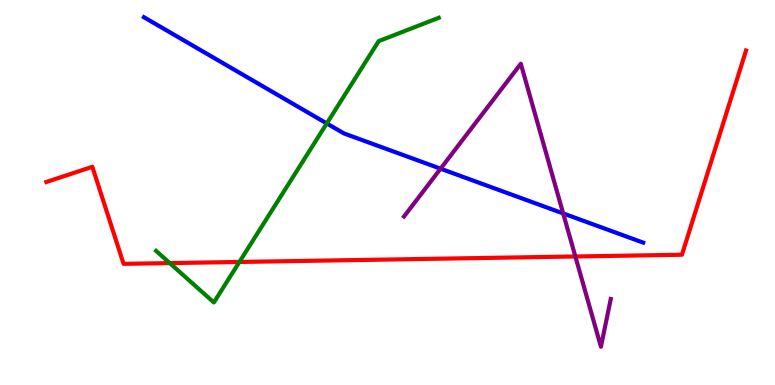[{'lines': ['blue', 'red'], 'intersections': []}, {'lines': ['green', 'red'], 'intersections': [{'x': 2.19, 'y': 3.17}, {'x': 3.09, 'y': 3.2}]}, {'lines': ['purple', 'red'], 'intersections': [{'x': 7.42, 'y': 3.34}]}, {'lines': ['blue', 'green'], 'intersections': [{'x': 4.22, 'y': 6.79}]}, {'lines': ['blue', 'purple'], 'intersections': [{'x': 5.68, 'y': 5.62}, {'x': 7.27, 'y': 4.46}]}, {'lines': ['green', 'purple'], 'intersections': []}]